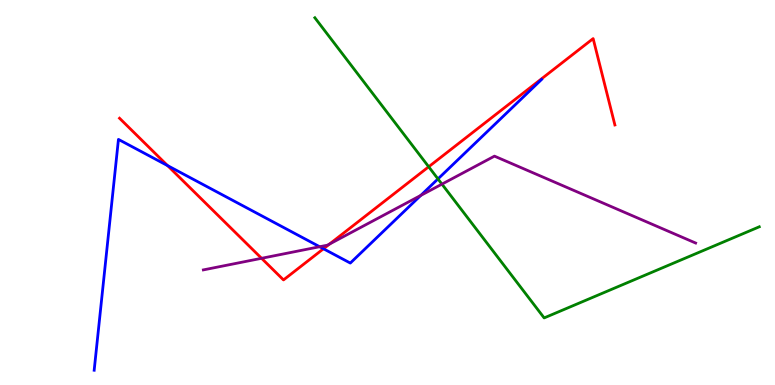[{'lines': ['blue', 'red'], 'intersections': [{'x': 2.16, 'y': 5.7}, {'x': 4.17, 'y': 3.54}]}, {'lines': ['green', 'red'], 'intersections': [{'x': 5.53, 'y': 5.67}]}, {'lines': ['purple', 'red'], 'intersections': [{'x': 3.38, 'y': 3.29}, {'x': 4.25, 'y': 3.66}]}, {'lines': ['blue', 'green'], 'intersections': [{'x': 5.65, 'y': 5.35}]}, {'lines': ['blue', 'purple'], 'intersections': [{'x': 4.12, 'y': 3.59}, {'x': 5.43, 'y': 4.92}]}, {'lines': ['green', 'purple'], 'intersections': [{'x': 5.7, 'y': 5.22}]}]